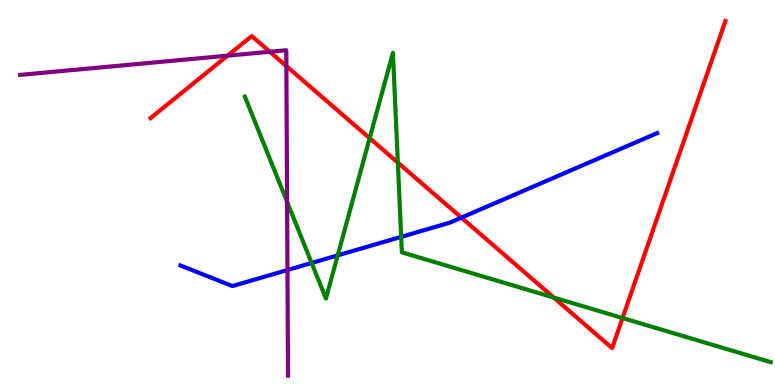[{'lines': ['blue', 'red'], 'intersections': [{'x': 5.95, 'y': 4.35}]}, {'lines': ['green', 'red'], 'intersections': [{'x': 4.77, 'y': 6.41}, {'x': 5.13, 'y': 5.78}, {'x': 7.14, 'y': 2.27}, {'x': 8.03, 'y': 1.74}]}, {'lines': ['purple', 'red'], 'intersections': [{'x': 2.94, 'y': 8.55}, {'x': 3.48, 'y': 8.66}, {'x': 3.7, 'y': 8.28}]}, {'lines': ['blue', 'green'], 'intersections': [{'x': 4.02, 'y': 3.17}, {'x': 4.36, 'y': 3.37}, {'x': 5.18, 'y': 3.85}]}, {'lines': ['blue', 'purple'], 'intersections': [{'x': 3.71, 'y': 2.99}]}, {'lines': ['green', 'purple'], 'intersections': [{'x': 3.7, 'y': 4.76}]}]